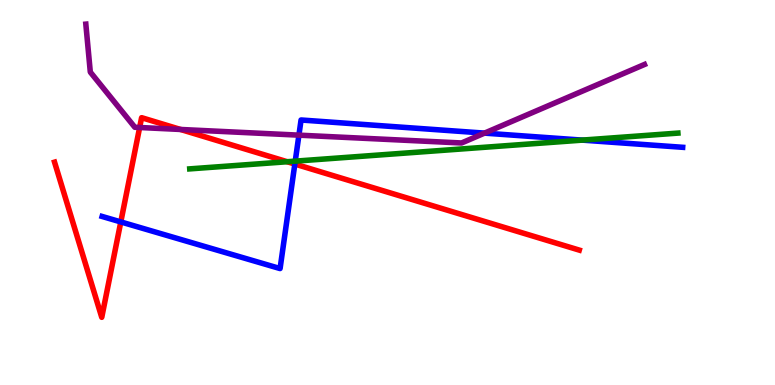[{'lines': ['blue', 'red'], 'intersections': [{'x': 1.56, 'y': 4.24}, {'x': 3.8, 'y': 5.74}]}, {'lines': ['green', 'red'], 'intersections': [{'x': 3.71, 'y': 5.8}]}, {'lines': ['purple', 'red'], 'intersections': [{'x': 1.8, 'y': 6.69}, {'x': 2.33, 'y': 6.64}]}, {'lines': ['blue', 'green'], 'intersections': [{'x': 3.81, 'y': 5.81}, {'x': 7.51, 'y': 6.36}]}, {'lines': ['blue', 'purple'], 'intersections': [{'x': 3.86, 'y': 6.49}, {'x': 6.25, 'y': 6.54}]}, {'lines': ['green', 'purple'], 'intersections': []}]